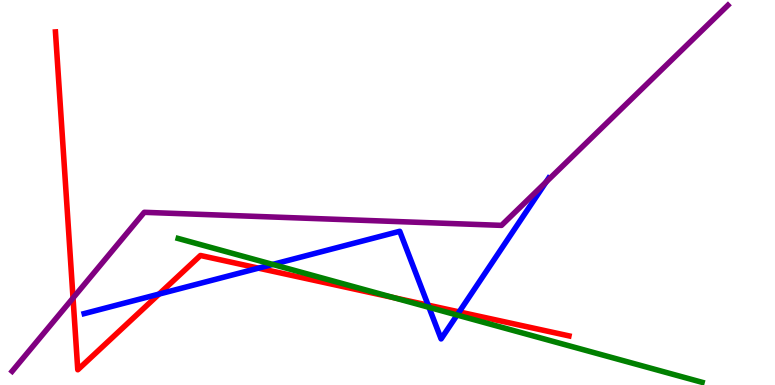[{'lines': ['blue', 'red'], 'intersections': [{'x': 2.05, 'y': 2.36}, {'x': 3.34, 'y': 3.04}, {'x': 5.52, 'y': 2.07}, {'x': 5.92, 'y': 1.9}]}, {'lines': ['green', 'red'], 'intersections': [{'x': 5.08, 'y': 2.27}]}, {'lines': ['purple', 'red'], 'intersections': [{'x': 0.942, 'y': 2.26}]}, {'lines': ['blue', 'green'], 'intersections': [{'x': 3.52, 'y': 3.13}, {'x': 5.53, 'y': 2.02}, {'x': 5.9, 'y': 1.82}]}, {'lines': ['blue', 'purple'], 'intersections': [{'x': 7.05, 'y': 5.27}]}, {'lines': ['green', 'purple'], 'intersections': []}]